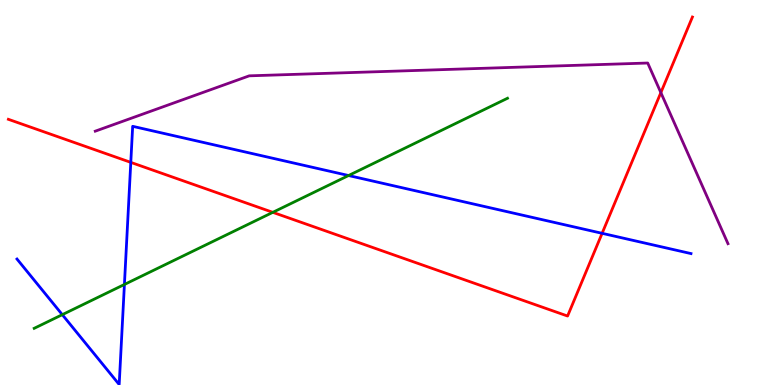[{'lines': ['blue', 'red'], 'intersections': [{'x': 1.69, 'y': 5.78}, {'x': 7.77, 'y': 3.94}]}, {'lines': ['green', 'red'], 'intersections': [{'x': 3.52, 'y': 4.48}]}, {'lines': ['purple', 'red'], 'intersections': [{'x': 8.53, 'y': 7.59}]}, {'lines': ['blue', 'green'], 'intersections': [{'x': 0.804, 'y': 1.83}, {'x': 1.61, 'y': 2.61}, {'x': 4.5, 'y': 5.44}]}, {'lines': ['blue', 'purple'], 'intersections': []}, {'lines': ['green', 'purple'], 'intersections': []}]